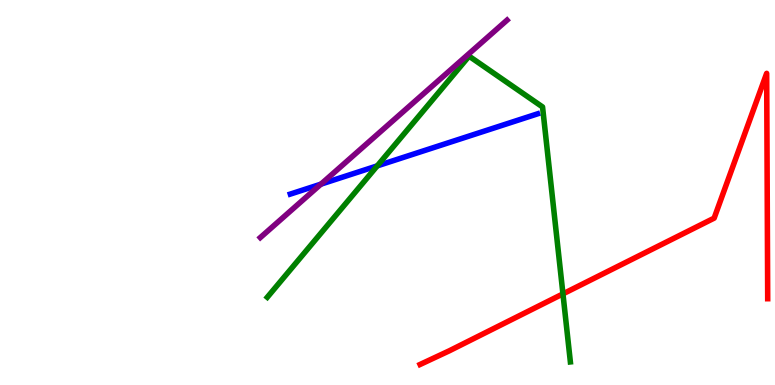[{'lines': ['blue', 'red'], 'intersections': []}, {'lines': ['green', 'red'], 'intersections': [{'x': 7.26, 'y': 2.37}]}, {'lines': ['purple', 'red'], 'intersections': []}, {'lines': ['blue', 'green'], 'intersections': [{'x': 4.87, 'y': 5.69}]}, {'lines': ['blue', 'purple'], 'intersections': [{'x': 4.14, 'y': 5.22}]}, {'lines': ['green', 'purple'], 'intersections': []}]